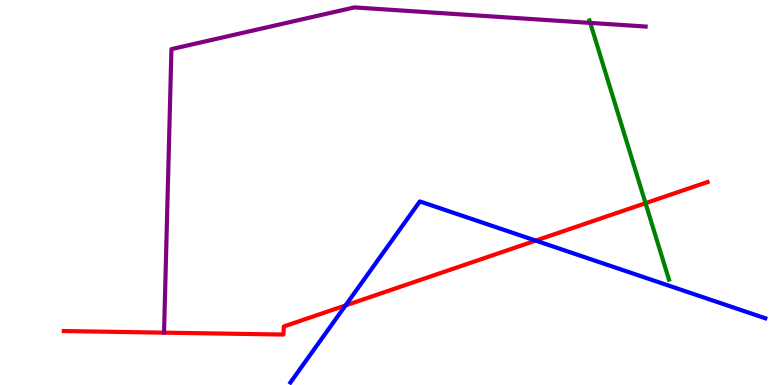[{'lines': ['blue', 'red'], 'intersections': [{'x': 4.46, 'y': 2.07}, {'x': 6.91, 'y': 3.75}]}, {'lines': ['green', 'red'], 'intersections': [{'x': 8.33, 'y': 4.72}]}, {'lines': ['purple', 'red'], 'intersections': []}, {'lines': ['blue', 'green'], 'intersections': []}, {'lines': ['blue', 'purple'], 'intersections': []}, {'lines': ['green', 'purple'], 'intersections': [{'x': 7.62, 'y': 9.41}]}]